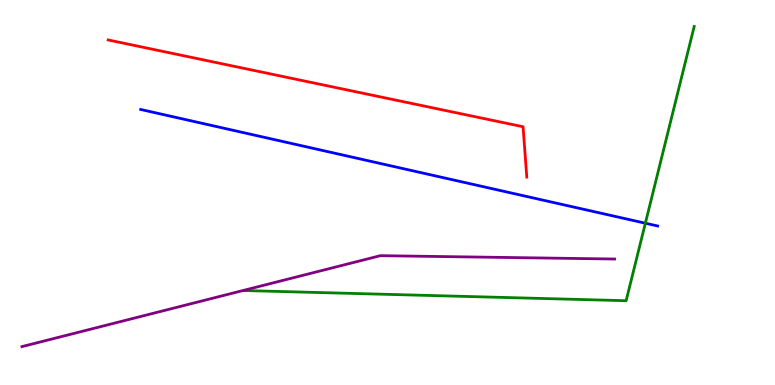[{'lines': ['blue', 'red'], 'intersections': []}, {'lines': ['green', 'red'], 'intersections': []}, {'lines': ['purple', 'red'], 'intersections': []}, {'lines': ['blue', 'green'], 'intersections': [{'x': 8.33, 'y': 4.2}]}, {'lines': ['blue', 'purple'], 'intersections': []}, {'lines': ['green', 'purple'], 'intersections': []}]